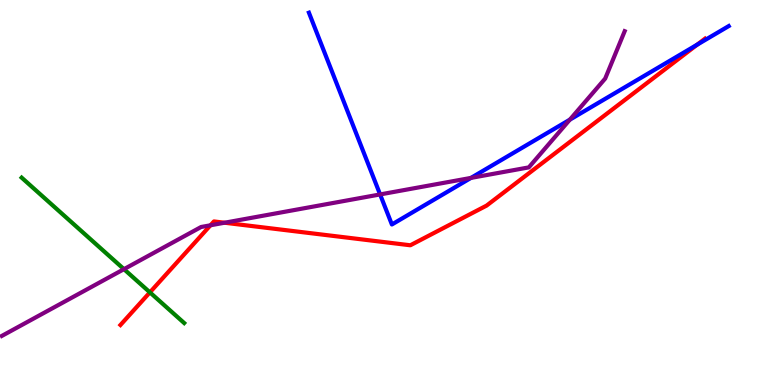[{'lines': ['blue', 'red'], 'intersections': [{'x': 9.0, 'y': 8.84}]}, {'lines': ['green', 'red'], 'intersections': [{'x': 1.93, 'y': 2.41}]}, {'lines': ['purple', 'red'], 'intersections': [{'x': 2.72, 'y': 4.15}, {'x': 2.9, 'y': 4.21}]}, {'lines': ['blue', 'green'], 'intersections': []}, {'lines': ['blue', 'purple'], 'intersections': [{'x': 4.9, 'y': 4.95}, {'x': 6.08, 'y': 5.38}, {'x': 7.35, 'y': 6.89}]}, {'lines': ['green', 'purple'], 'intersections': [{'x': 1.6, 'y': 3.01}]}]